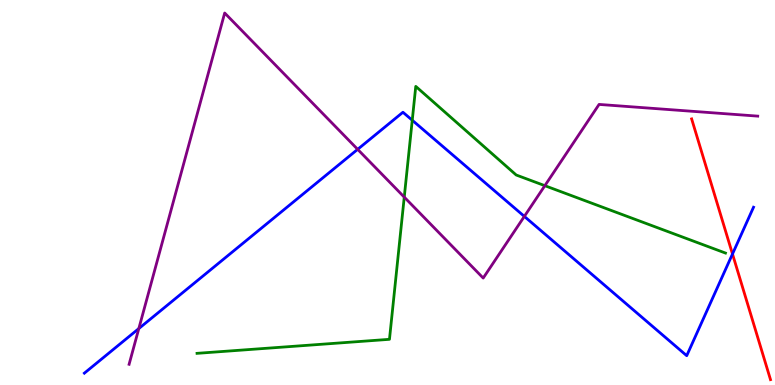[{'lines': ['blue', 'red'], 'intersections': [{'x': 9.45, 'y': 3.4}]}, {'lines': ['green', 'red'], 'intersections': []}, {'lines': ['purple', 'red'], 'intersections': []}, {'lines': ['blue', 'green'], 'intersections': [{'x': 5.32, 'y': 6.88}]}, {'lines': ['blue', 'purple'], 'intersections': [{'x': 1.79, 'y': 1.47}, {'x': 4.61, 'y': 6.12}, {'x': 6.77, 'y': 4.38}]}, {'lines': ['green', 'purple'], 'intersections': [{'x': 5.22, 'y': 4.88}, {'x': 7.03, 'y': 5.18}]}]